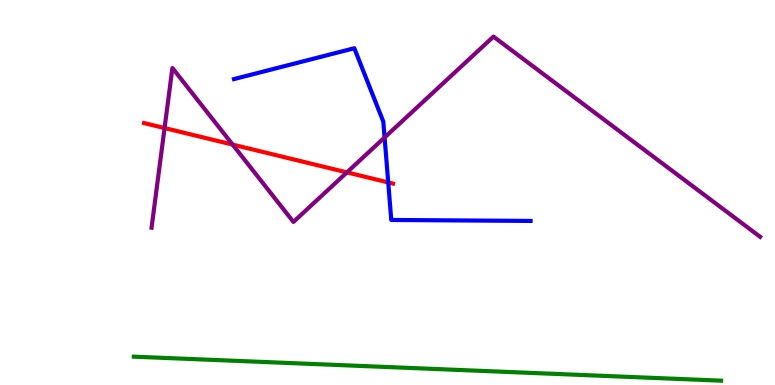[{'lines': ['blue', 'red'], 'intersections': [{'x': 5.01, 'y': 5.26}]}, {'lines': ['green', 'red'], 'intersections': []}, {'lines': ['purple', 'red'], 'intersections': [{'x': 2.12, 'y': 6.67}, {'x': 3.0, 'y': 6.24}, {'x': 4.48, 'y': 5.52}]}, {'lines': ['blue', 'green'], 'intersections': []}, {'lines': ['blue', 'purple'], 'intersections': [{'x': 4.96, 'y': 6.43}]}, {'lines': ['green', 'purple'], 'intersections': []}]